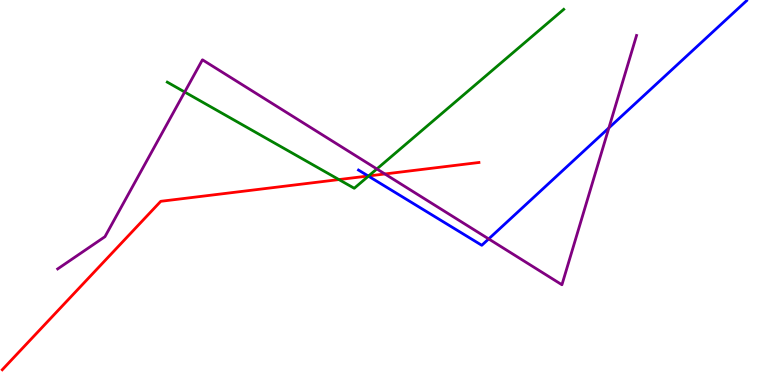[{'lines': ['blue', 'red'], 'intersections': [{'x': 4.75, 'y': 5.43}]}, {'lines': ['green', 'red'], 'intersections': [{'x': 4.37, 'y': 5.34}, {'x': 4.76, 'y': 5.43}]}, {'lines': ['purple', 'red'], 'intersections': [{'x': 4.97, 'y': 5.48}]}, {'lines': ['blue', 'green'], 'intersections': [{'x': 4.75, 'y': 5.43}]}, {'lines': ['blue', 'purple'], 'intersections': [{'x': 6.31, 'y': 3.79}, {'x': 7.86, 'y': 6.68}]}, {'lines': ['green', 'purple'], 'intersections': [{'x': 2.38, 'y': 7.61}, {'x': 4.86, 'y': 5.61}]}]